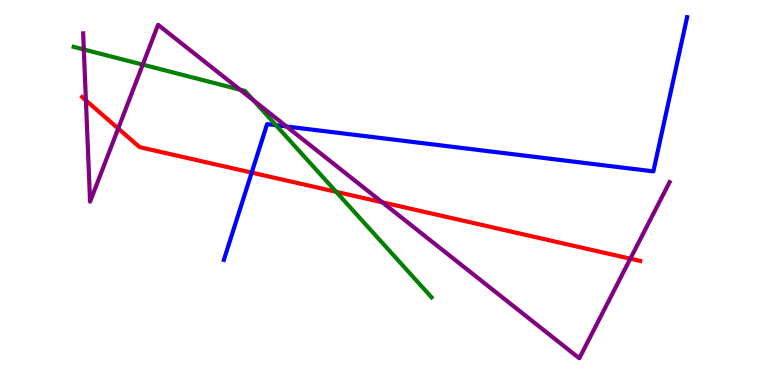[{'lines': ['blue', 'red'], 'intersections': [{'x': 3.25, 'y': 5.52}]}, {'lines': ['green', 'red'], 'intersections': [{'x': 4.34, 'y': 5.02}]}, {'lines': ['purple', 'red'], 'intersections': [{'x': 1.11, 'y': 7.39}, {'x': 1.53, 'y': 6.66}, {'x': 4.93, 'y': 4.75}, {'x': 8.13, 'y': 3.28}]}, {'lines': ['blue', 'green'], 'intersections': [{'x': 3.56, 'y': 6.75}]}, {'lines': ['blue', 'purple'], 'intersections': [{'x': 3.7, 'y': 6.71}]}, {'lines': ['green', 'purple'], 'intersections': [{'x': 1.08, 'y': 8.72}, {'x': 1.84, 'y': 8.32}, {'x': 3.1, 'y': 7.67}, {'x': 3.27, 'y': 7.4}]}]